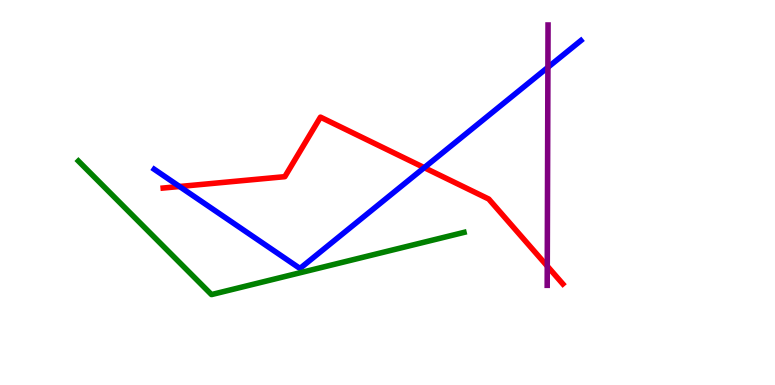[{'lines': ['blue', 'red'], 'intersections': [{'x': 2.32, 'y': 5.16}, {'x': 5.47, 'y': 5.65}]}, {'lines': ['green', 'red'], 'intersections': []}, {'lines': ['purple', 'red'], 'intersections': [{'x': 7.06, 'y': 3.09}]}, {'lines': ['blue', 'green'], 'intersections': []}, {'lines': ['blue', 'purple'], 'intersections': [{'x': 7.07, 'y': 8.25}]}, {'lines': ['green', 'purple'], 'intersections': []}]